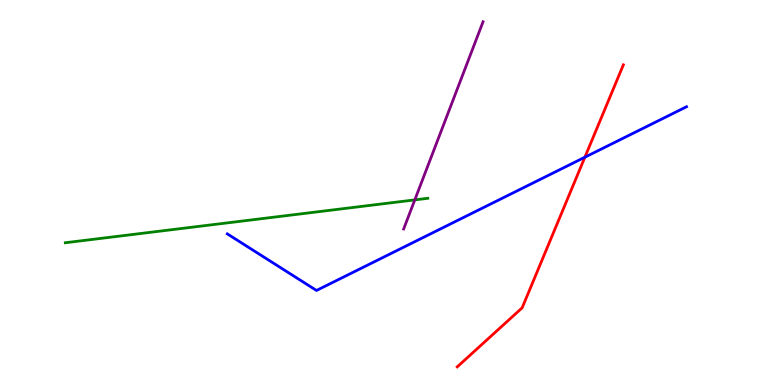[{'lines': ['blue', 'red'], 'intersections': [{'x': 7.55, 'y': 5.92}]}, {'lines': ['green', 'red'], 'intersections': []}, {'lines': ['purple', 'red'], 'intersections': []}, {'lines': ['blue', 'green'], 'intersections': []}, {'lines': ['blue', 'purple'], 'intersections': []}, {'lines': ['green', 'purple'], 'intersections': [{'x': 5.35, 'y': 4.81}]}]